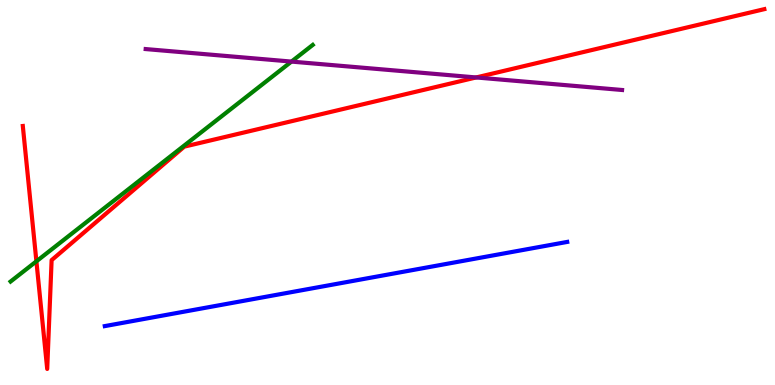[{'lines': ['blue', 'red'], 'intersections': []}, {'lines': ['green', 'red'], 'intersections': [{'x': 0.47, 'y': 3.21}]}, {'lines': ['purple', 'red'], 'intersections': [{'x': 6.14, 'y': 7.99}]}, {'lines': ['blue', 'green'], 'intersections': []}, {'lines': ['blue', 'purple'], 'intersections': []}, {'lines': ['green', 'purple'], 'intersections': [{'x': 3.76, 'y': 8.4}]}]